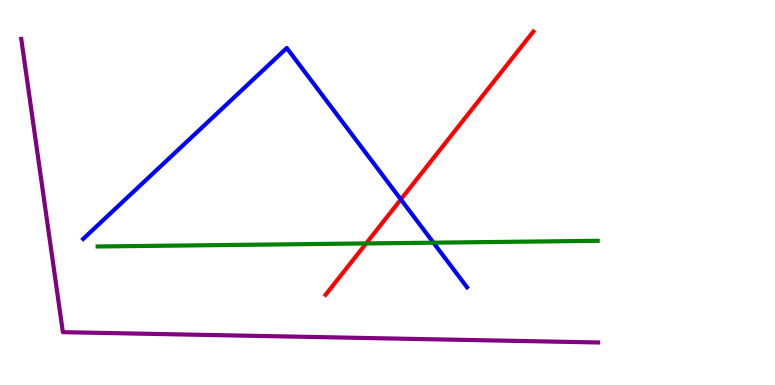[{'lines': ['blue', 'red'], 'intersections': [{'x': 5.17, 'y': 4.82}]}, {'lines': ['green', 'red'], 'intersections': [{'x': 4.72, 'y': 3.68}]}, {'lines': ['purple', 'red'], 'intersections': []}, {'lines': ['blue', 'green'], 'intersections': [{'x': 5.59, 'y': 3.7}]}, {'lines': ['blue', 'purple'], 'intersections': []}, {'lines': ['green', 'purple'], 'intersections': []}]